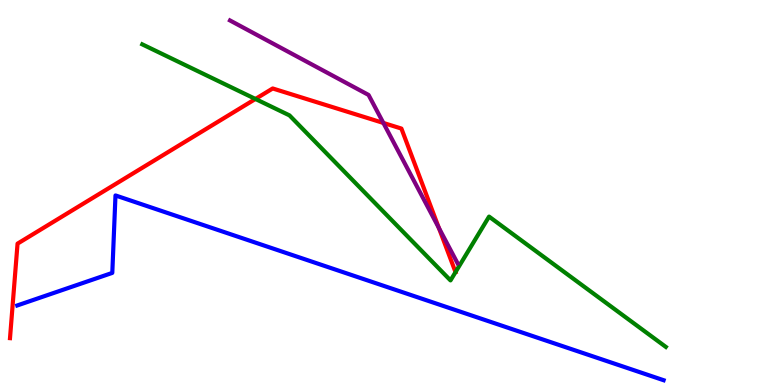[{'lines': ['blue', 'red'], 'intersections': []}, {'lines': ['green', 'red'], 'intersections': [{'x': 3.3, 'y': 7.43}, {'x': 5.88, 'y': 2.93}]}, {'lines': ['purple', 'red'], 'intersections': [{'x': 4.95, 'y': 6.81}, {'x': 5.66, 'y': 4.08}]}, {'lines': ['blue', 'green'], 'intersections': []}, {'lines': ['blue', 'purple'], 'intersections': []}, {'lines': ['green', 'purple'], 'intersections': []}]